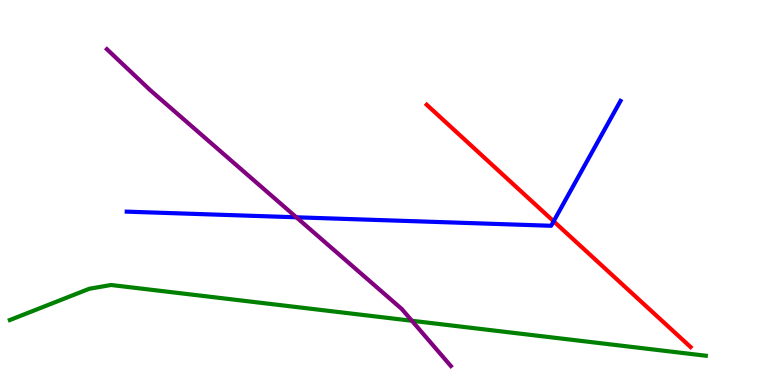[{'lines': ['blue', 'red'], 'intersections': [{'x': 7.14, 'y': 4.25}]}, {'lines': ['green', 'red'], 'intersections': []}, {'lines': ['purple', 'red'], 'intersections': []}, {'lines': ['blue', 'green'], 'intersections': []}, {'lines': ['blue', 'purple'], 'intersections': [{'x': 3.82, 'y': 4.36}]}, {'lines': ['green', 'purple'], 'intersections': [{'x': 5.31, 'y': 1.67}]}]